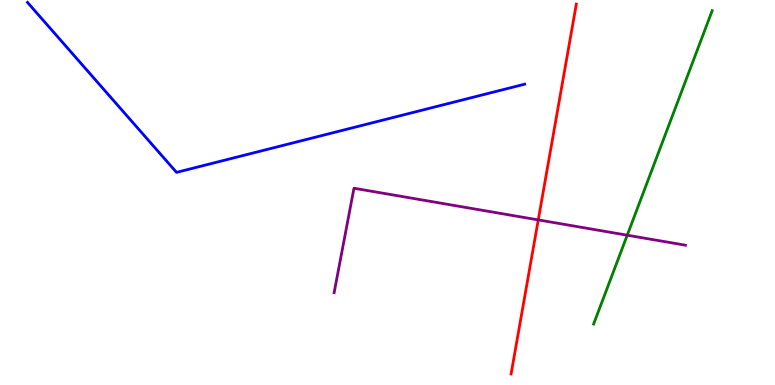[{'lines': ['blue', 'red'], 'intersections': []}, {'lines': ['green', 'red'], 'intersections': []}, {'lines': ['purple', 'red'], 'intersections': [{'x': 6.95, 'y': 4.29}]}, {'lines': ['blue', 'green'], 'intersections': []}, {'lines': ['blue', 'purple'], 'intersections': []}, {'lines': ['green', 'purple'], 'intersections': [{'x': 8.09, 'y': 3.89}]}]